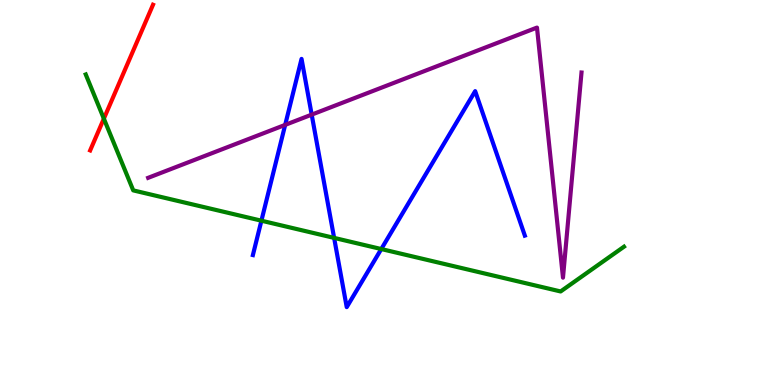[{'lines': ['blue', 'red'], 'intersections': []}, {'lines': ['green', 'red'], 'intersections': [{'x': 1.34, 'y': 6.92}]}, {'lines': ['purple', 'red'], 'intersections': []}, {'lines': ['blue', 'green'], 'intersections': [{'x': 3.37, 'y': 4.27}, {'x': 4.31, 'y': 3.82}, {'x': 4.92, 'y': 3.53}]}, {'lines': ['blue', 'purple'], 'intersections': [{'x': 3.68, 'y': 6.76}, {'x': 4.02, 'y': 7.02}]}, {'lines': ['green', 'purple'], 'intersections': []}]